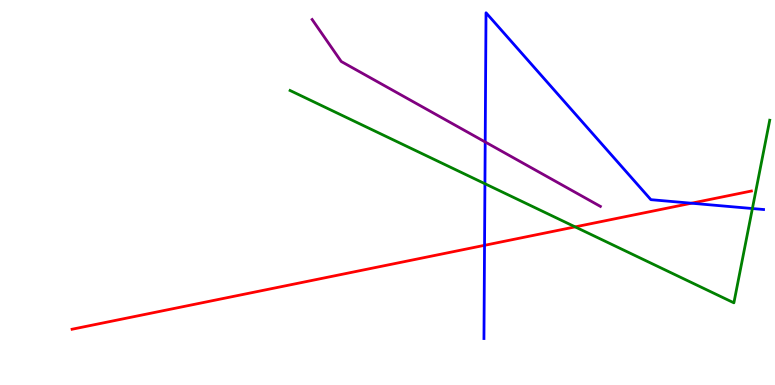[{'lines': ['blue', 'red'], 'intersections': [{'x': 6.25, 'y': 3.63}, {'x': 8.92, 'y': 4.72}]}, {'lines': ['green', 'red'], 'intersections': [{'x': 7.42, 'y': 4.11}]}, {'lines': ['purple', 'red'], 'intersections': []}, {'lines': ['blue', 'green'], 'intersections': [{'x': 6.26, 'y': 5.23}, {'x': 9.71, 'y': 4.58}]}, {'lines': ['blue', 'purple'], 'intersections': [{'x': 6.26, 'y': 6.31}]}, {'lines': ['green', 'purple'], 'intersections': []}]